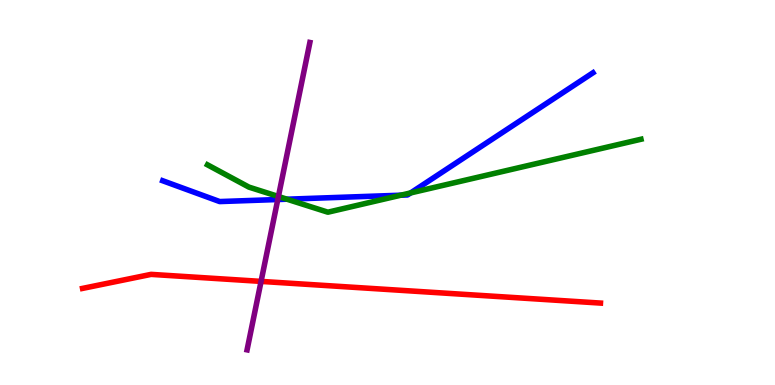[{'lines': ['blue', 'red'], 'intersections': []}, {'lines': ['green', 'red'], 'intersections': []}, {'lines': ['purple', 'red'], 'intersections': [{'x': 3.37, 'y': 2.69}]}, {'lines': ['blue', 'green'], 'intersections': [{'x': 3.7, 'y': 4.83}, {'x': 5.17, 'y': 4.93}, {'x': 5.3, 'y': 4.99}]}, {'lines': ['blue', 'purple'], 'intersections': [{'x': 3.58, 'y': 4.82}]}, {'lines': ['green', 'purple'], 'intersections': [{'x': 3.59, 'y': 4.9}]}]